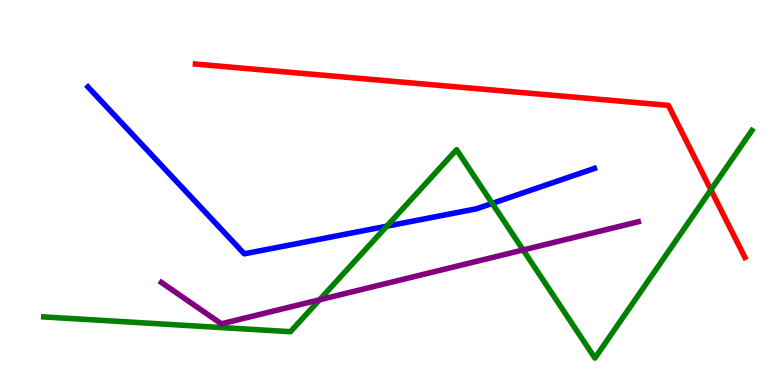[{'lines': ['blue', 'red'], 'intersections': []}, {'lines': ['green', 'red'], 'intersections': [{'x': 9.17, 'y': 5.07}]}, {'lines': ['purple', 'red'], 'intersections': []}, {'lines': ['blue', 'green'], 'intersections': [{'x': 4.99, 'y': 4.12}, {'x': 6.35, 'y': 4.72}]}, {'lines': ['blue', 'purple'], 'intersections': []}, {'lines': ['green', 'purple'], 'intersections': [{'x': 4.12, 'y': 2.21}, {'x': 6.75, 'y': 3.51}]}]